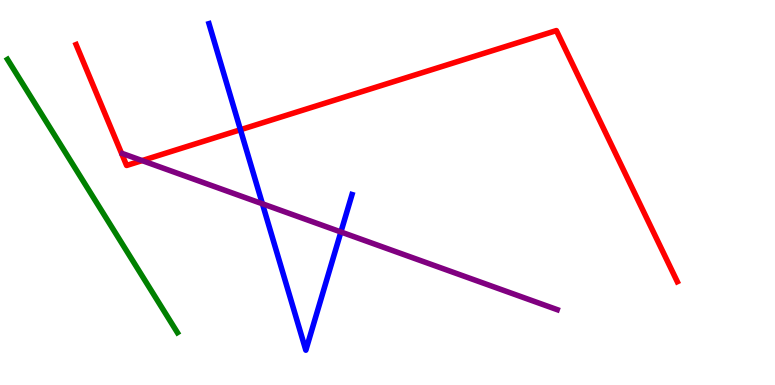[{'lines': ['blue', 'red'], 'intersections': [{'x': 3.1, 'y': 6.63}]}, {'lines': ['green', 'red'], 'intersections': []}, {'lines': ['purple', 'red'], 'intersections': [{'x': 1.83, 'y': 5.83}]}, {'lines': ['blue', 'green'], 'intersections': []}, {'lines': ['blue', 'purple'], 'intersections': [{'x': 3.39, 'y': 4.71}, {'x': 4.4, 'y': 3.97}]}, {'lines': ['green', 'purple'], 'intersections': []}]